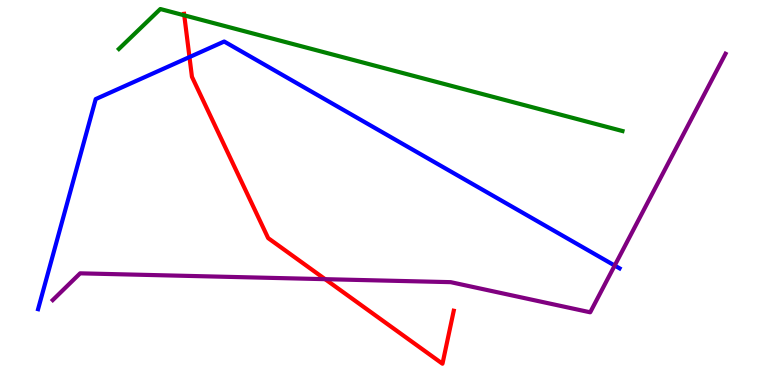[{'lines': ['blue', 'red'], 'intersections': [{'x': 2.44, 'y': 8.52}]}, {'lines': ['green', 'red'], 'intersections': [{'x': 2.38, 'y': 9.6}]}, {'lines': ['purple', 'red'], 'intersections': [{'x': 4.2, 'y': 2.75}]}, {'lines': ['blue', 'green'], 'intersections': []}, {'lines': ['blue', 'purple'], 'intersections': [{'x': 7.93, 'y': 3.1}]}, {'lines': ['green', 'purple'], 'intersections': []}]